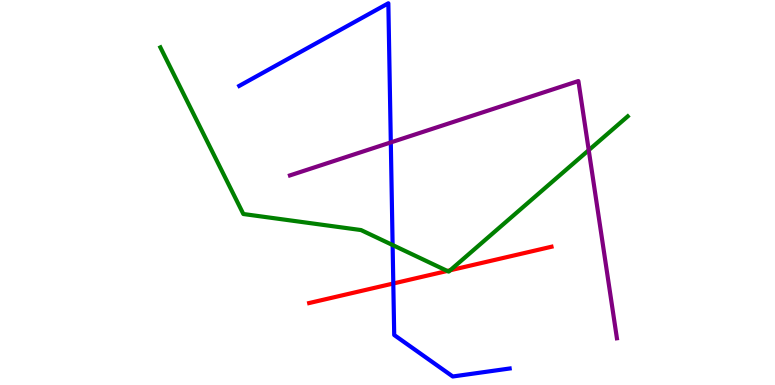[{'lines': ['blue', 'red'], 'intersections': [{'x': 5.07, 'y': 2.64}]}, {'lines': ['green', 'red'], 'intersections': [{'x': 5.77, 'y': 2.96}, {'x': 5.81, 'y': 2.98}]}, {'lines': ['purple', 'red'], 'intersections': []}, {'lines': ['blue', 'green'], 'intersections': [{'x': 5.07, 'y': 3.64}]}, {'lines': ['blue', 'purple'], 'intersections': [{'x': 5.04, 'y': 6.3}]}, {'lines': ['green', 'purple'], 'intersections': [{'x': 7.6, 'y': 6.1}]}]